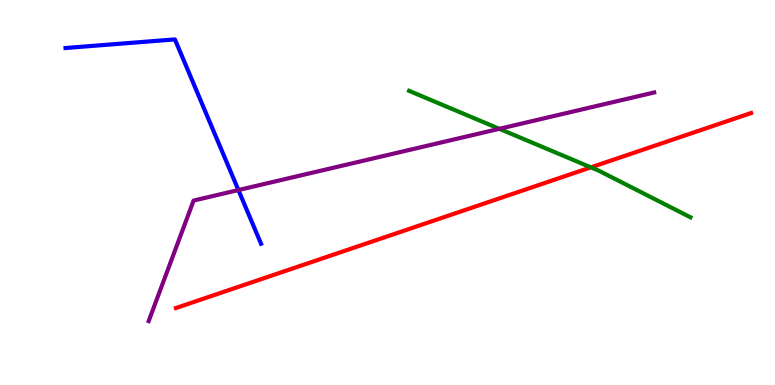[{'lines': ['blue', 'red'], 'intersections': []}, {'lines': ['green', 'red'], 'intersections': [{'x': 7.62, 'y': 5.65}]}, {'lines': ['purple', 'red'], 'intersections': []}, {'lines': ['blue', 'green'], 'intersections': []}, {'lines': ['blue', 'purple'], 'intersections': [{'x': 3.08, 'y': 5.06}]}, {'lines': ['green', 'purple'], 'intersections': [{'x': 6.44, 'y': 6.65}]}]